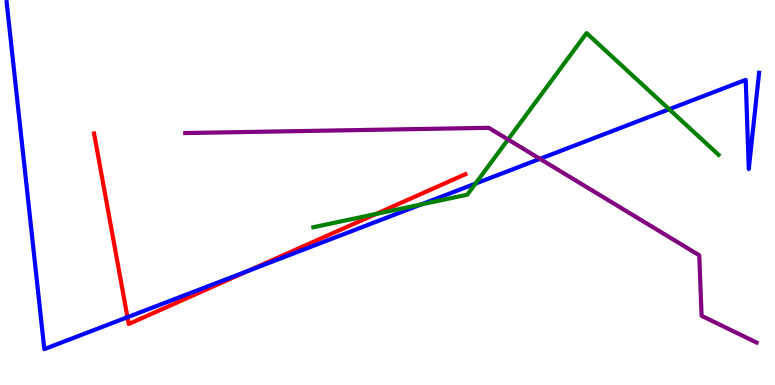[{'lines': ['blue', 'red'], 'intersections': [{'x': 1.64, 'y': 1.76}, {'x': 3.2, 'y': 2.96}]}, {'lines': ['green', 'red'], 'intersections': [{'x': 4.85, 'y': 4.44}]}, {'lines': ['purple', 'red'], 'intersections': []}, {'lines': ['blue', 'green'], 'intersections': [{'x': 5.44, 'y': 4.69}, {'x': 6.14, 'y': 5.23}, {'x': 8.63, 'y': 7.16}]}, {'lines': ['blue', 'purple'], 'intersections': [{'x': 6.97, 'y': 5.87}]}, {'lines': ['green', 'purple'], 'intersections': [{'x': 6.56, 'y': 6.38}]}]